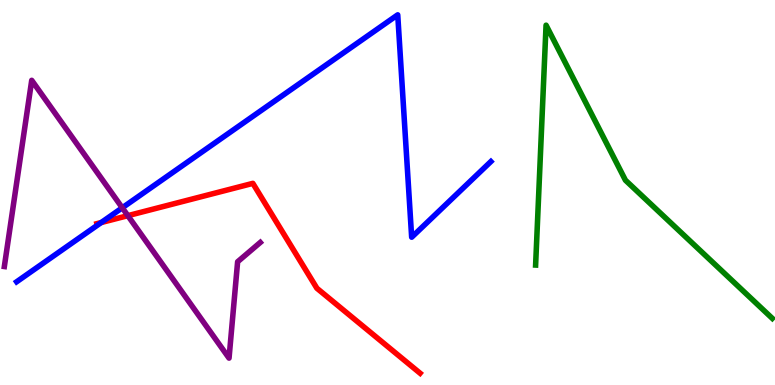[{'lines': ['blue', 'red'], 'intersections': [{'x': 1.31, 'y': 4.22}]}, {'lines': ['green', 'red'], 'intersections': []}, {'lines': ['purple', 'red'], 'intersections': [{'x': 1.65, 'y': 4.4}]}, {'lines': ['blue', 'green'], 'intersections': []}, {'lines': ['blue', 'purple'], 'intersections': [{'x': 1.58, 'y': 4.6}]}, {'lines': ['green', 'purple'], 'intersections': []}]